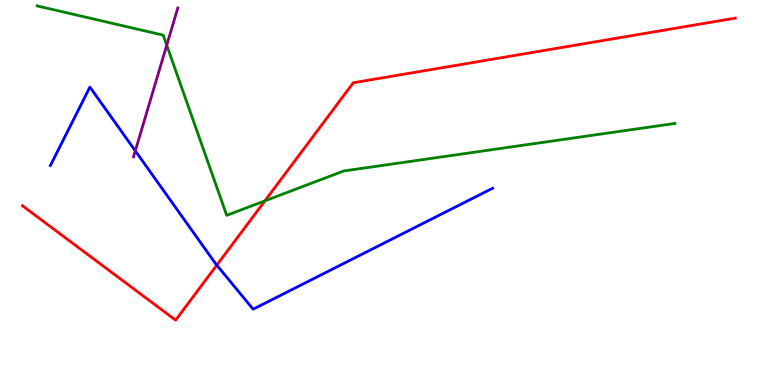[{'lines': ['blue', 'red'], 'intersections': [{'x': 2.8, 'y': 3.11}]}, {'lines': ['green', 'red'], 'intersections': [{'x': 3.42, 'y': 4.78}]}, {'lines': ['purple', 'red'], 'intersections': []}, {'lines': ['blue', 'green'], 'intersections': []}, {'lines': ['blue', 'purple'], 'intersections': [{'x': 1.75, 'y': 6.08}]}, {'lines': ['green', 'purple'], 'intersections': [{'x': 2.15, 'y': 8.83}]}]